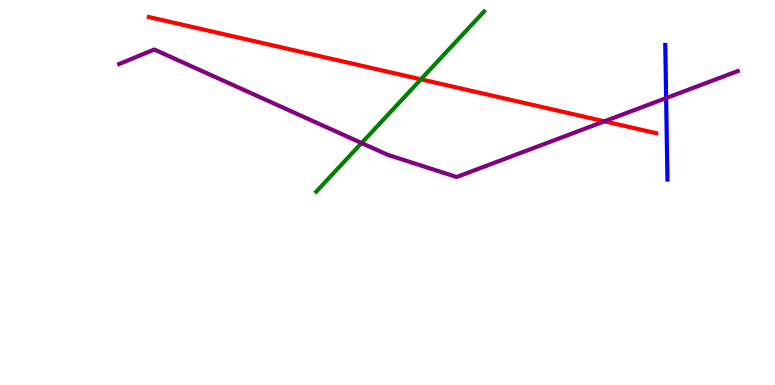[{'lines': ['blue', 'red'], 'intersections': []}, {'lines': ['green', 'red'], 'intersections': [{'x': 5.43, 'y': 7.94}]}, {'lines': ['purple', 'red'], 'intersections': [{'x': 7.8, 'y': 6.85}]}, {'lines': ['blue', 'green'], 'intersections': []}, {'lines': ['blue', 'purple'], 'intersections': [{'x': 8.6, 'y': 7.45}]}, {'lines': ['green', 'purple'], 'intersections': [{'x': 4.67, 'y': 6.28}]}]